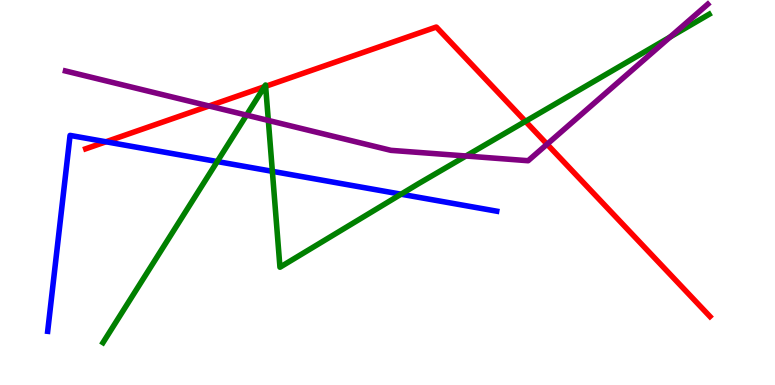[{'lines': ['blue', 'red'], 'intersections': [{'x': 1.37, 'y': 6.32}]}, {'lines': ['green', 'red'], 'intersections': [{'x': 3.41, 'y': 7.75}, {'x': 3.43, 'y': 7.76}, {'x': 6.78, 'y': 6.85}]}, {'lines': ['purple', 'red'], 'intersections': [{'x': 2.7, 'y': 7.25}, {'x': 7.06, 'y': 6.25}]}, {'lines': ['blue', 'green'], 'intersections': [{'x': 2.8, 'y': 5.8}, {'x': 3.51, 'y': 5.55}, {'x': 5.18, 'y': 4.96}]}, {'lines': ['blue', 'purple'], 'intersections': []}, {'lines': ['green', 'purple'], 'intersections': [{'x': 3.18, 'y': 7.01}, {'x': 3.46, 'y': 6.87}, {'x': 6.01, 'y': 5.95}, {'x': 8.65, 'y': 9.04}]}]